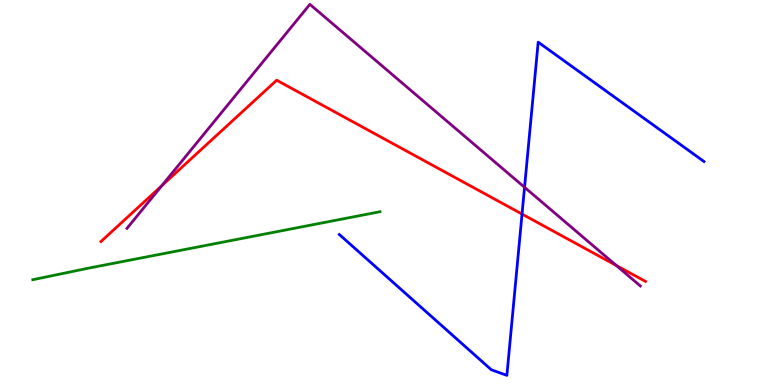[{'lines': ['blue', 'red'], 'intersections': [{'x': 6.74, 'y': 4.44}]}, {'lines': ['green', 'red'], 'intersections': []}, {'lines': ['purple', 'red'], 'intersections': [{'x': 2.09, 'y': 5.18}, {'x': 7.95, 'y': 3.1}]}, {'lines': ['blue', 'green'], 'intersections': []}, {'lines': ['blue', 'purple'], 'intersections': [{'x': 6.77, 'y': 5.14}]}, {'lines': ['green', 'purple'], 'intersections': []}]